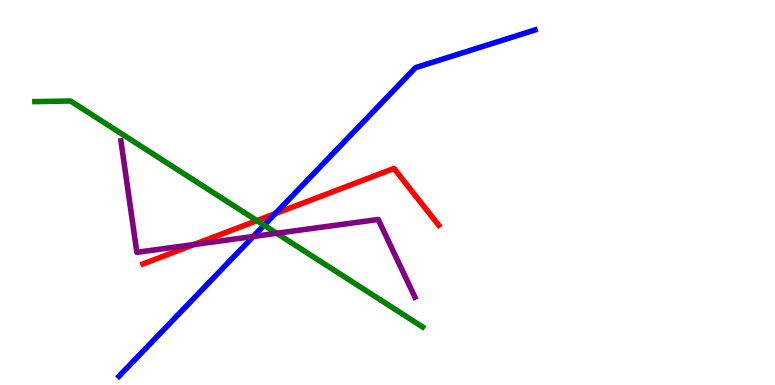[{'lines': ['blue', 'red'], 'intersections': [{'x': 3.55, 'y': 4.45}]}, {'lines': ['green', 'red'], 'intersections': [{'x': 3.31, 'y': 4.27}]}, {'lines': ['purple', 'red'], 'intersections': [{'x': 2.5, 'y': 3.65}]}, {'lines': ['blue', 'green'], 'intersections': [{'x': 3.41, 'y': 4.15}]}, {'lines': ['blue', 'purple'], 'intersections': [{'x': 3.27, 'y': 3.86}]}, {'lines': ['green', 'purple'], 'intersections': [{'x': 3.57, 'y': 3.94}]}]